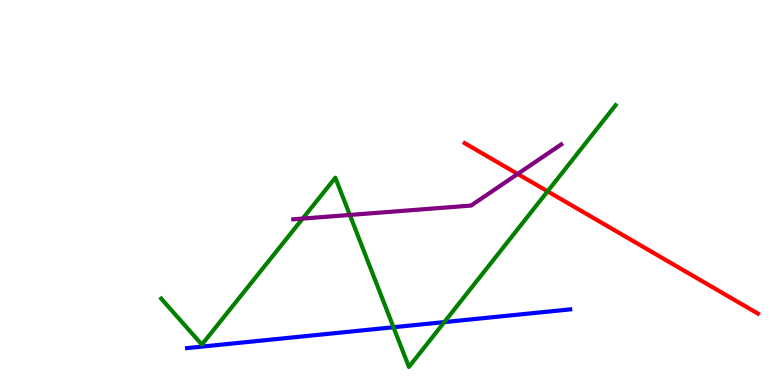[{'lines': ['blue', 'red'], 'intersections': []}, {'lines': ['green', 'red'], 'intersections': [{'x': 7.07, 'y': 5.03}]}, {'lines': ['purple', 'red'], 'intersections': [{'x': 6.68, 'y': 5.48}]}, {'lines': ['blue', 'green'], 'intersections': [{'x': 5.08, 'y': 1.5}, {'x': 5.73, 'y': 1.63}]}, {'lines': ['blue', 'purple'], 'intersections': []}, {'lines': ['green', 'purple'], 'intersections': [{'x': 3.91, 'y': 4.32}, {'x': 4.51, 'y': 4.42}]}]